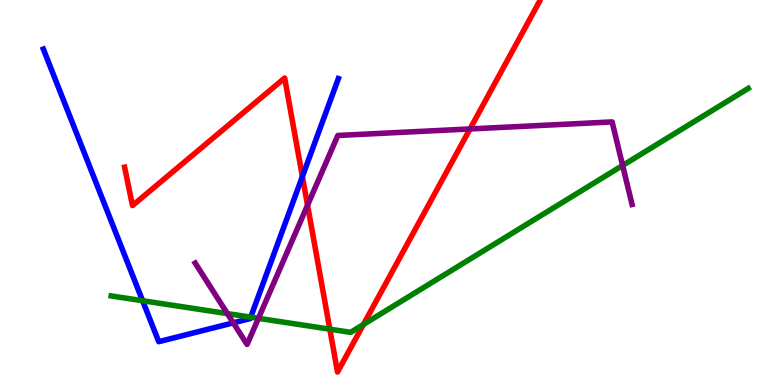[{'lines': ['blue', 'red'], 'intersections': [{'x': 3.9, 'y': 5.41}]}, {'lines': ['green', 'red'], 'intersections': [{'x': 4.26, 'y': 1.45}, {'x': 4.69, 'y': 1.57}]}, {'lines': ['purple', 'red'], 'intersections': [{'x': 3.97, 'y': 4.67}, {'x': 6.06, 'y': 6.65}]}, {'lines': ['blue', 'green'], 'intersections': [{'x': 1.84, 'y': 2.19}, {'x': 3.23, 'y': 1.76}]}, {'lines': ['blue', 'purple'], 'intersections': [{'x': 3.01, 'y': 1.61}]}, {'lines': ['green', 'purple'], 'intersections': [{'x': 2.93, 'y': 1.85}, {'x': 3.33, 'y': 1.73}, {'x': 8.03, 'y': 5.7}]}]